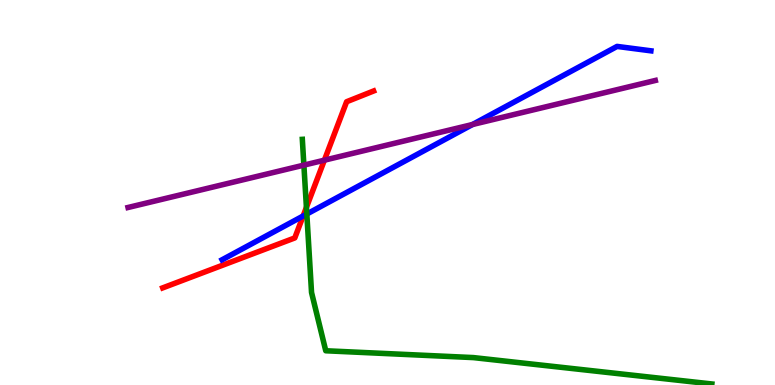[{'lines': ['blue', 'red'], 'intersections': [{'x': 3.91, 'y': 4.39}]}, {'lines': ['green', 'red'], 'intersections': [{'x': 3.95, 'y': 4.61}]}, {'lines': ['purple', 'red'], 'intersections': [{'x': 4.19, 'y': 5.84}]}, {'lines': ['blue', 'green'], 'intersections': [{'x': 3.96, 'y': 4.44}]}, {'lines': ['blue', 'purple'], 'intersections': [{'x': 6.1, 'y': 6.77}]}, {'lines': ['green', 'purple'], 'intersections': [{'x': 3.92, 'y': 5.71}]}]